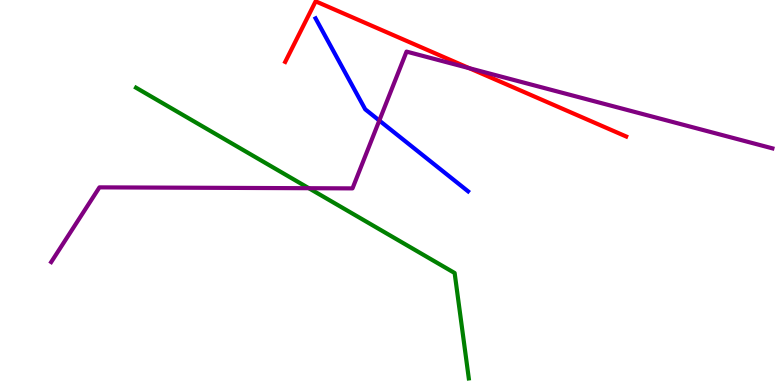[{'lines': ['blue', 'red'], 'intersections': []}, {'lines': ['green', 'red'], 'intersections': []}, {'lines': ['purple', 'red'], 'intersections': [{'x': 6.06, 'y': 8.23}]}, {'lines': ['blue', 'green'], 'intersections': []}, {'lines': ['blue', 'purple'], 'intersections': [{'x': 4.89, 'y': 6.87}]}, {'lines': ['green', 'purple'], 'intersections': [{'x': 3.99, 'y': 5.11}]}]